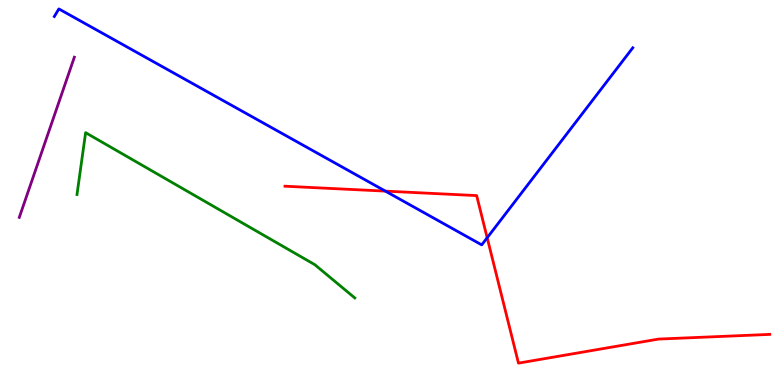[{'lines': ['blue', 'red'], 'intersections': [{'x': 4.97, 'y': 5.04}, {'x': 6.29, 'y': 3.82}]}, {'lines': ['green', 'red'], 'intersections': []}, {'lines': ['purple', 'red'], 'intersections': []}, {'lines': ['blue', 'green'], 'intersections': []}, {'lines': ['blue', 'purple'], 'intersections': []}, {'lines': ['green', 'purple'], 'intersections': []}]